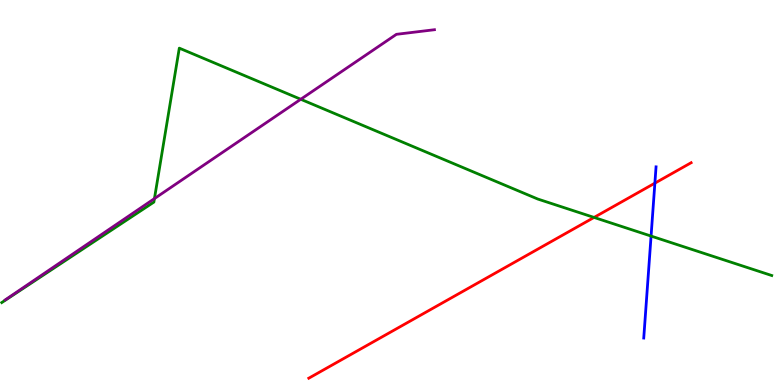[{'lines': ['blue', 'red'], 'intersections': [{'x': 8.45, 'y': 5.24}]}, {'lines': ['green', 'red'], 'intersections': [{'x': 7.67, 'y': 4.35}]}, {'lines': ['purple', 'red'], 'intersections': []}, {'lines': ['blue', 'green'], 'intersections': [{'x': 8.4, 'y': 3.87}]}, {'lines': ['blue', 'purple'], 'intersections': []}, {'lines': ['green', 'purple'], 'intersections': [{'x': 1.99, 'y': 4.84}, {'x': 3.88, 'y': 7.42}]}]